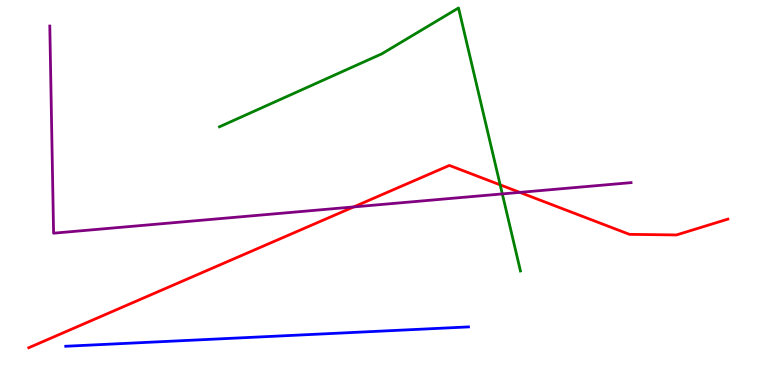[{'lines': ['blue', 'red'], 'intersections': []}, {'lines': ['green', 'red'], 'intersections': [{'x': 6.45, 'y': 5.2}]}, {'lines': ['purple', 'red'], 'intersections': [{'x': 4.56, 'y': 4.63}, {'x': 6.71, 'y': 5.0}]}, {'lines': ['blue', 'green'], 'intersections': []}, {'lines': ['blue', 'purple'], 'intersections': []}, {'lines': ['green', 'purple'], 'intersections': [{'x': 6.48, 'y': 4.96}]}]